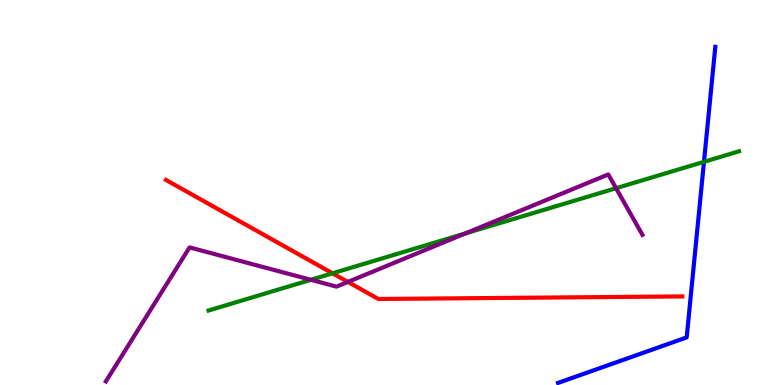[{'lines': ['blue', 'red'], 'intersections': []}, {'lines': ['green', 'red'], 'intersections': [{'x': 4.29, 'y': 2.9}]}, {'lines': ['purple', 'red'], 'intersections': [{'x': 4.49, 'y': 2.68}]}, {'lines': ['blue', 'green'], 'intersections': [{'x': 9.08, 'y': 5.8}]}, {'lines': ['blue', 'purple'], 'intersections': []}, {'lines': ['green', 'purple'], 'intersections': [{'x': 4.01, 'y': 2.73}, {'x': 6.0, 'y': 3.94}, {'x': 7.95, 'y': 5.11}]}]